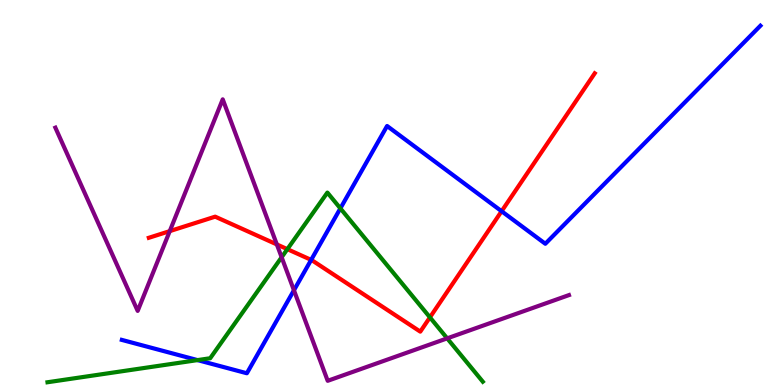[{'lines': ['blue', 'red'], 'intersections': [{'x': 4.02, 'y': 3.25}, {'x': 6.47, 'y': 4.51}]}, {'lines': ['green', 'red'], 'intersections': [{'x': 3.71, 'y': 3.53}, {'x': 5.55, 'y': 1.76}]}, {'lines': ['purple', 'red'], 'intersections': [{'x': 2.19, 'y': 4.0}, {'x': 3.57, 'y': 3.65}]}, {'lines': ['blue', 'green'], 'intersections': [{'x': 2.55, 'y': 0.647}, {'x': 4.39, 'y': 4.59}]}, {'lines': ['blue', 'purple'], 'intersections': [{'x': 3.79, 'y': 2.46}]}, {'lines': ['green', 'purple'], 'intersections': [{'x': 3.63, 'y': 3.32}, {'x': 5.77, 'y': 1.21}]}]